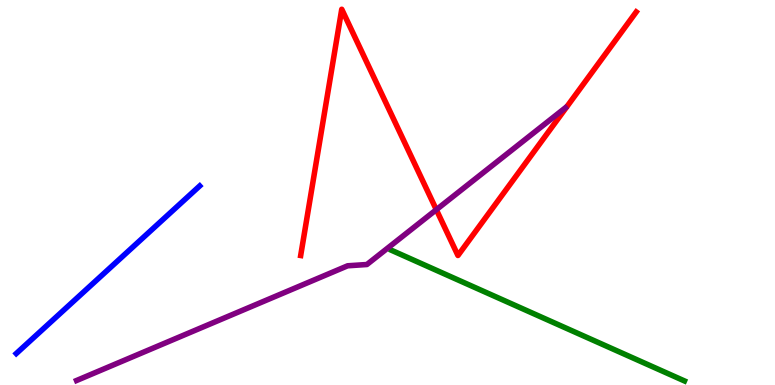[{'lines': ['blue', 'red'], 'intersections': []}, {'lines': ['green', 'red'], 'intersections': []}, {'lines': ['purple', 'red'], 'intersections': [{'x': 5.63, 'y': 4.55}]}, {'lines': ['blue', 'green'], 'intersections': []}, {'lines': ['blue', 'purple'], 'intersections': []}, {'lines': ['green', 'purple'], 'intersections': []}]